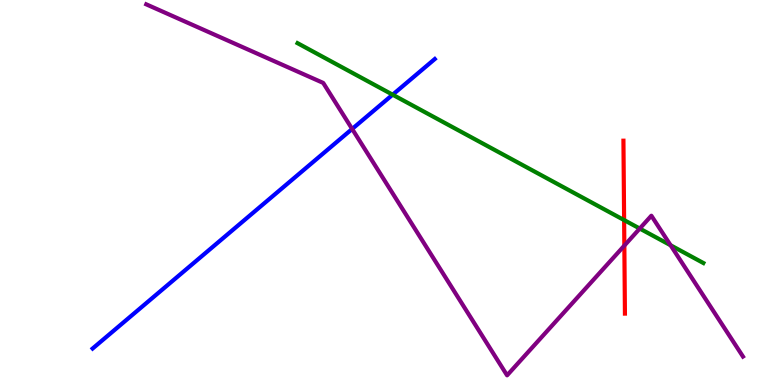[{'lines': ['blue', 'red'], 'intersections': []}, {'lines': ['green', 'red'], 'intersections': [{'x': 8.05, 'y': 4.28}]}, {'lines': ['purple', 'red'], 'intersections': [{'x': 8.06, 'y': 3.62}]}, {'lines': ['blue', 'green'], 'intersections': [{'x': 5.07, 'y': 7.54}]}, {'lines': ['blue', 'purple'], 'intersections': [{'x': 4.54, 'y': 6.65}]}, {'lines': ['green', 'purple'], 'intersections': [{'x': 8.25, 'y': 4.06}, {'x': 8.65, 'y': 3.63}]}]